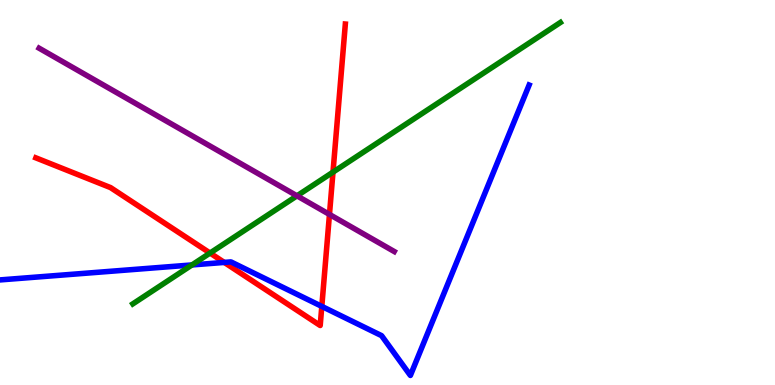[{'lines': ['blue', 'red'], 'intersections': [{'x': 2.89, 'y': 3.18}, {'x': 4.15, 'y': 2.04}]}, {'lines': ['green', 'red'], 'intersections': [{'x': 2.71, 'y': 3.43}, {'x': 4.3, 'y': 5.53}]}, {'lines': ['purple', 'red'], 'intersections': [{'x': 4.25, 'y': 4.43}]}, {'lines': ['blue', 'green'], 'intersections': [{'x': 2.48, 'y': 3.12}]}, {'lines': ['blue', 'purple'], 'intersections': []}, {'lines': ['green', 'purple'], 'intersections': [{'x': 3.83, 'y': 4.91}]}]